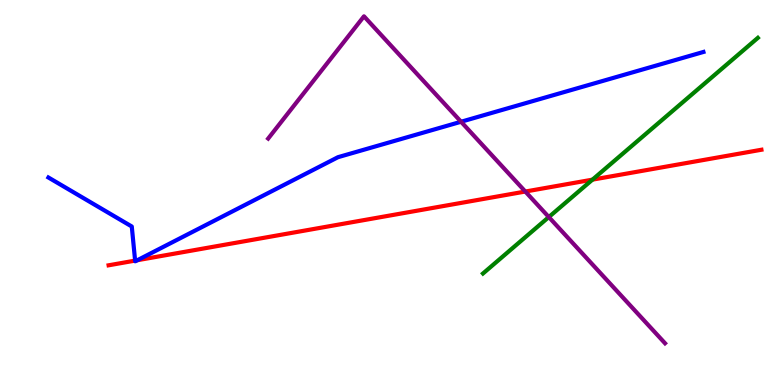[{'lines': ['blue', 'red'], 'intersections': [{'x': 1.74, 'y': 3.23}, {'x': 1.77, 'y': 3.24}]}, {'lines': ['green', 'red'], 'intersections': [{'x': 7.64, 'y': 5.33}]}, {'lines': ['purple', 'red'], 'intersections': [{'x': 6.78, 'y': 5.02}]}, {'lines': ['blue', 'green'], 'intersections': []}, {'lines': ['blue', 'purple'], 'intersections': [{'x': 5.95, 'y': 6.84}]}, {'lines': ['green', 'purple'], 'intersections': [{'x': 7.08, 'y': 4.36}]}]